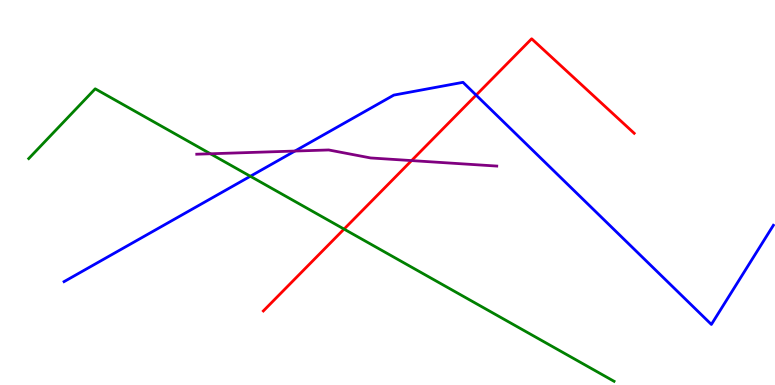[{'lines': ['blue', 'red'], 'intersections': [{'x': 6.14, 'y': 7.53}]}, {'lines': ['green', 'red'], 'intersections': [{'x': 4.44, 'y': 4.05}]}, {'lines': ['purple', 'red'], 'intersections': [{'x': 5.31, 'y': 5.83}]}, {'lines': ['blue', 'green'], 'intersections': [{'x': 3.23, 'y': 5.42}]}, {'lines': ['blue', 'purple'], 'intersections': [{'x': 3.81, 'y': 6.08}]}, {'lines': ['green', 'purple'], 'intersections': [{'x': 2.72, 'y': 6.01}]}]